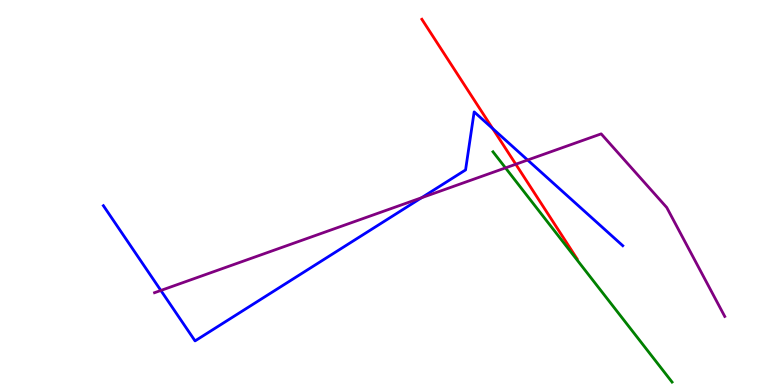[{'lines': ['blue', 'red'], 'intersections': [{'x': 6.36, 'y': 6.66}]}, {'lines': ['green', 'red'], 'intersections': []}, {'lines': ['purple', 'red'], 'intersections': [{'x': 6.66, 'y': 5.73}]}, {'lines': ['blue', 'green'], 'intersections': []}, {'lines': ['blue', 'purple'], 'intersections': [{'x': 2.08, 'y': 2.46}, {'x': 5.44, 'y': 4.86}, {'x': 6.81, 'y': 5.84}]}, {'lines': ['green', 'purple'], 'intersections': [{'x': 6.52, 'y': 5.64}]}]